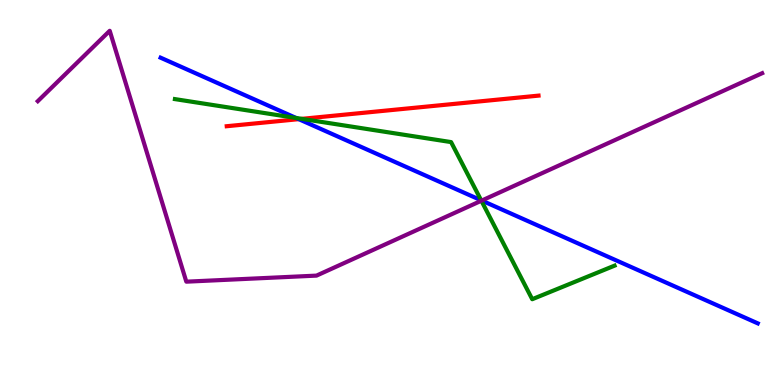[{'lines': ['blue', 'red'], 'intersections': [{'x': 3.86, 'y': 6.91}]}, {'lines': ['green', 'red'], 'intersections': [{'x': 3.89, 'y': 6.91}]}, {'lines': ['purple', 'red'], 'intersections': []}, {'lines': ['blue', 'green'], 'intersections': [{'x': 3.82, 'y': 6.94}, {'x': 6.21, 'y': 4.8}]}, {'lines': ['blue', 'purple'], 'intersections': [{'x': 6.22, 'y': 4.79}]}, {'lines': ['green', 'purple'], 'intersections': [{'x': 6.21, 'y': 4.79}]}]